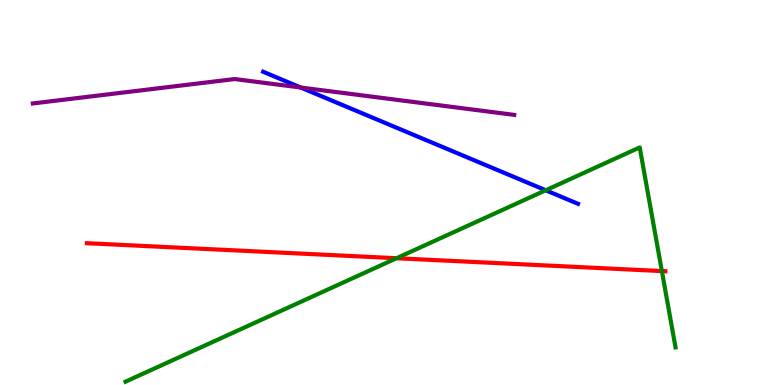[{'lines': ['blue', 'red'], 'intersections': []}, {'lines': ['green', 'red'], 'intersections': [{'x': 5.12, 'y': 3.29}, {'x': 8.54, 'y': 2.96}]}, {'lines': ['purple', 'red'], 'intersections': []}, {'lines': ['blue', 'green'], 'intersections': [{'x': 7.04, 'y': 5.06}]}, {'lines': ['blue', 'purple'], 'intersections': [{'x': 3.88, 'y': 7.73}]}, {'lines': ['green', 'purple'], 'intersections': []}]